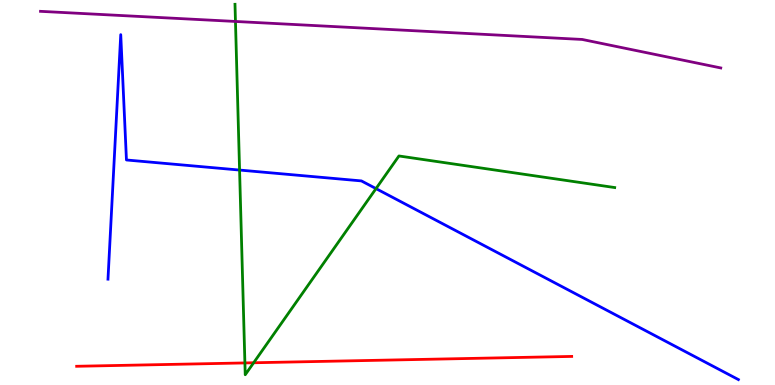[{'lines': ['blue', 'red'], 'intersections': []}, {'lines': ['green', 'red'], 'intersections': [{'x': 3.16, 'y': 0.573}, {'x': 3.27, 'y': 0.578}]}, {'lines': ['purple', 'red'], 'intersections': []}, {'lines': ['blue', 'green'], 'intersections': [{'x': 3.09, 'y': 5.58}, {'x': 4.85, 'y': 5.1}]}, {'lines': ['blue', 'purple'], 'intersections': []}, {'lines': ['green', 'purple'], 'intersections': [{'x': 3.04, 'y': 9.44}]}]